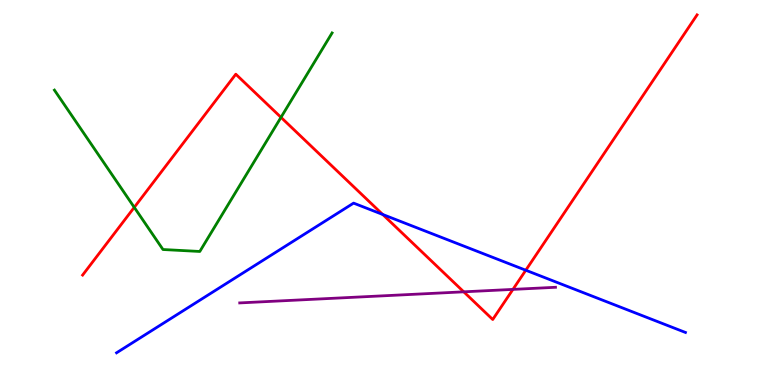[{'lines': ['blue', 'red'], 'intersections': [{'x': 4.94, 'y': 4.43}, {'x': 6.78, 'y': 2.98}]}, {'lines': ['green', 'red'], 'intersections': [{'x': 1.73, 'y': 4.61}, {'x': 3.63, 'y': 6.95}]}, {'lines': ['purple', 'red'], 'intersections': [{'x': 5.98, 'y': 2.42}, {'x': 6.62, 'y': 2.48}]}, {'lines': ['blue', 'green'], 'intersections': []}, {'lines': ['blue', 'purple'], 'intersections': []}, {'lines': ['green', 'purple'], 'intersections': []}]